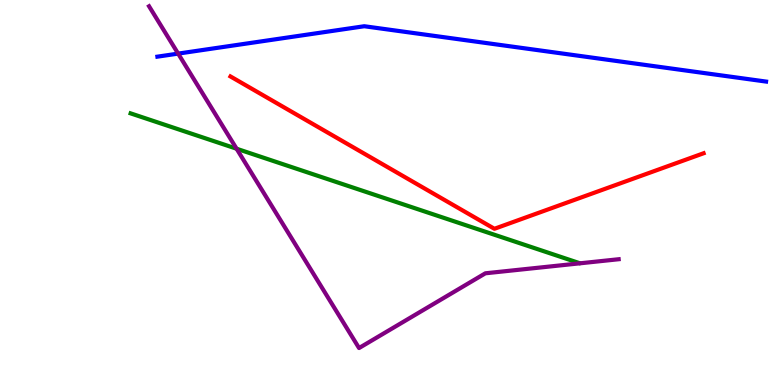[{'lines': ['blue', 'red'], 'intersections': []}, {'lines': ['green', 'red'], 'intersections': []}, {'lines': ['purple', 'red'], 'intersections': []}, {'lines': ['blue', 'green'], 'intersections': []}, {'lines': ['blue', 'purple'], 'intersections': [{'x': 2.3, 'y': 8.61}]}, {'lines': ['green', 'purple'], 'intersections': [{'x': 3.05, 'y': 6.14}]}]